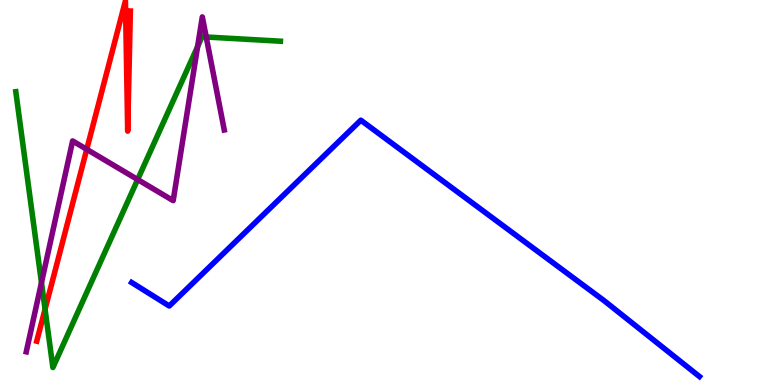[{'lines': ['blue', 'red'], 'intersections': []}, {'lines': ['green', 'red'], 'intersections': [{'x': 0.581, 'y': 1.97}]}, {'lines': ['purple', 'red'], 'intersections': [{'x': 1.12, 'y': 6.12}]}, {'lines': ['blue', 'green'], 'intersections': []}, {'lines': ['blue', 'purple'], 'intersections': []}, {'lines': ['green', 'purple'], 'intersections': [{'x': 0.535, 'y': 2.66}, {'x': 1.78, 'y': 5.34}, {'x': 2.55, 'y': 8.79}, {'x': 2.66, 'y': 9.04}]}]